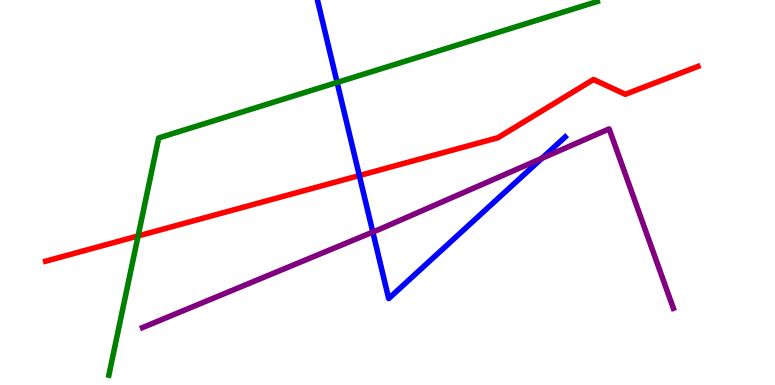[{'lines': ['blue', 'red'], 'intersections': [{'x': 4.64, 'y': 5.44}]}, {'lines': ['green', 'red'], 'intersections': [{'x': 1.78, 'y': 3.87}]}, {'lines': ['purple', 'red'], 'intersections': []}, {'lines': ['blue', 'green'], 'intersections': [{'x': 4.35, 'y': 7.86}]}, {'lines': ['blue', 'purple'], 'intersections': [{'x': 4.81, 'y': 3.97}, {'x': 6.99, 'y': 5.89}]}, {'lines': ['green', 'purple'], 'intersections': []}]